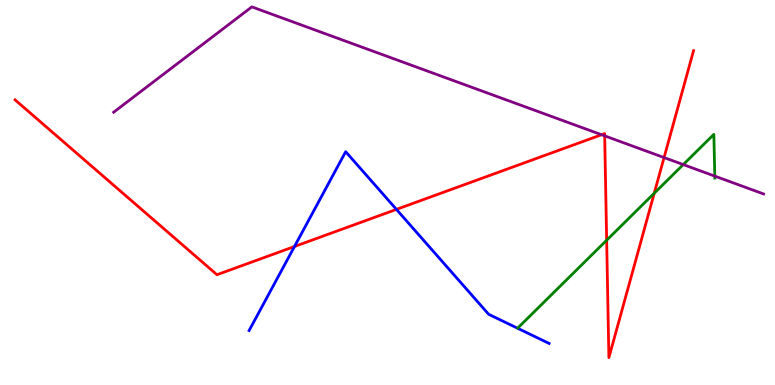[{'lines': ['blue', 'red'], 'intersections': [{'x': 3.8, 'y': 3.6}, {'x': 5.12, 'y': 4.56}]}, {'lines': ['green', 'red'], 'intersections': [{'x': 7.83, 'y': 3.76}, {'x': 8.44, 'y': 4.98}]}, {'lines': ['purple', 'red'], 'intersections': [{'x': 7.76, 'y': 6.5}, {'x': 7.8, 'y': 6.47}, {'x': 8.57, 'y': 5.91}]}, {'lines': ['blue', 'green'], 'intersections': []}, {'lines': ['blue', 'purple'], 'intersections': []}, {'lines': ['green', 'purple'], 'intersections': [{'x': 8.82, 'y': 5.73}, {'x': 9.22, 'y': 5.43}]}]